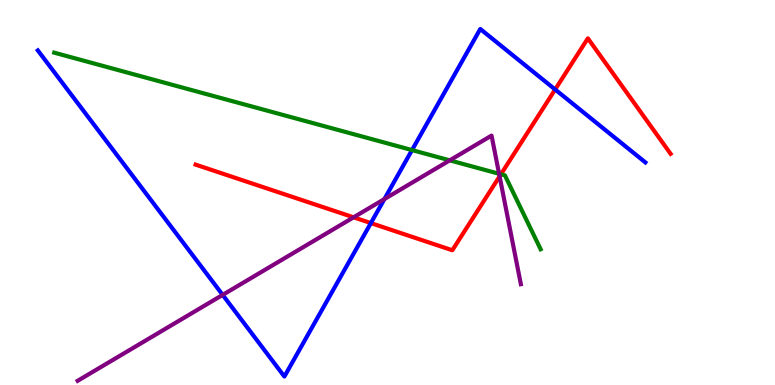[{'lines': ['blue', 'red'], 'intersections': [{'x': 4.79, 'y': 4.21}, {'x': 7.16, 'y': 7.68}]}, {'lines': ['green', 'red'], 'intersections': [{'x': 6.46, 'y': 5.47}]}, {'lines': ['purple', 'red'], 'intersections': [{'x': 4.56, 'y': 4.36}, {'x': 6.45, 'y': 5.42}]}, {'lines': ['blue', 'green'], 'intersections': [{'x': 5.32, 'y': 6.1}]}, {'lines': ['blue', 'purple'], 'intersections': [{'x': 2.87, 'y': 2.34}, {'x': 4.96, 'y': 4.83}]}, {'lines': ['green', 'purple'], 'intersections': [{'x': 5.8, 'y': 5.84}, {'x': 6.44, 'y': 5.49}]}]